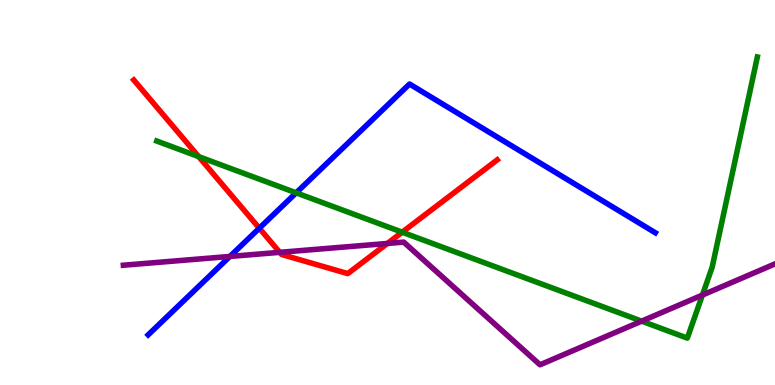[{'lines': ['blue', 'red'], 'intersections': [{'x': 3.35, 'y': 4.07}]}, {'lines': ['green', 'red'], 'intersections': [{'x': 2.56, 'y': 5.93}, {'x': 5.19, 'y': 3.97}]}, {'lines': ['purple', 'red'], 'intersections': [{'x': 3.61, 'y': 3.45}, {'x': 5.0, 'y': 3.68}]}, {'lines': ['blue', 'green'], 'intersections': [{'x': 3.82, 'y': 4.99}]}, {'lines': ['blue', 'purple'], 'intersections': [{'x': 2.97, 'y': 3.34}]}, {'lines': ['green', 'purple'], 'intersections': [{'x': 8.28, 'y': 1.66}, {'x': 9.06, 'y': 2.34}]}]